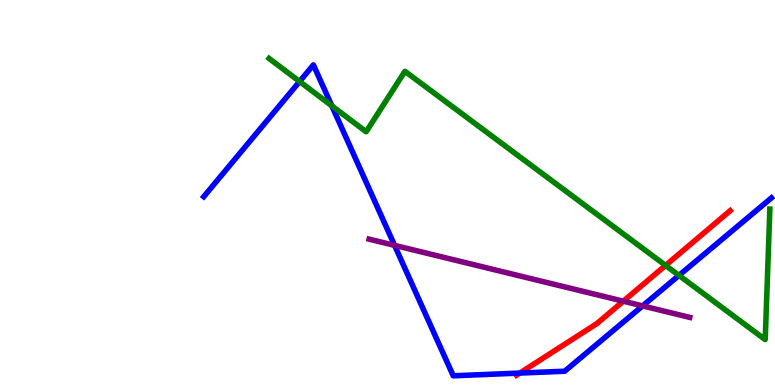[{'lines': ['blue', 'red'], 'intersections': [{'x': 6.71, 'y': 0.31}]}, {'lines': ['green', 'red'], 'intersections': [{'x': 8.59, 'y': 3.11}]}, {'lines': ['purple', 'red'], 'intersections': [{'x': 8.04, 'y': 2.18}]}, {'lines': ['blue', 'green'], 'intersections': [{'x': 3.87, 'y': 7.88}, {'x': 4.28, 'y': 7.25}, {'x': 8.76, 'y': 2.85}]}, {'lines': ['blue', 'purple'], 'intersections': [{'x': 5.09, 'y': 3.63}, {'x': 8.29, 'y': 2.05}]}, {'lines': ['green', 'purple'], 'intersections': []}]